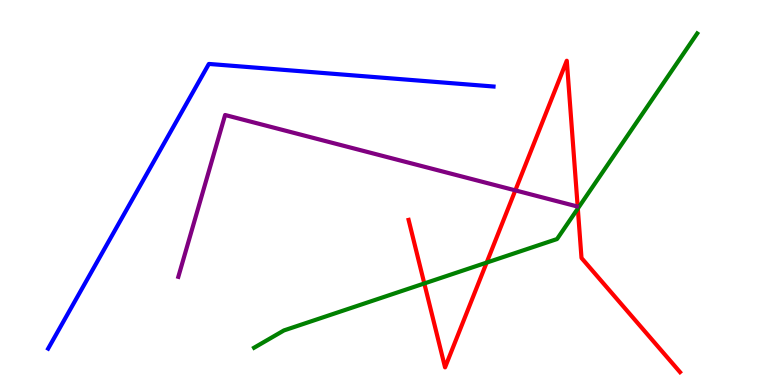[{'lines': ['blue', 'red'], 'intersections': []}, {'lines': ['green', 'red'], 'intersections': [{'x': 5.47, 'y': 2.64}, {'x': 6.28, 'y': 3.18}, {'x': 7.46, 'y': 4.58}]}, {'lines': ['purple', 'red'], 'intersections': [{'x': 6.65, 'y': 5.06}]}, {'lines': ['blue', 'green'], 'intersections': []}, {'lines': ['blue', 'purple'], 'intersections': []}, {'lines': ['green', 'purple'], 'intersections': []}]